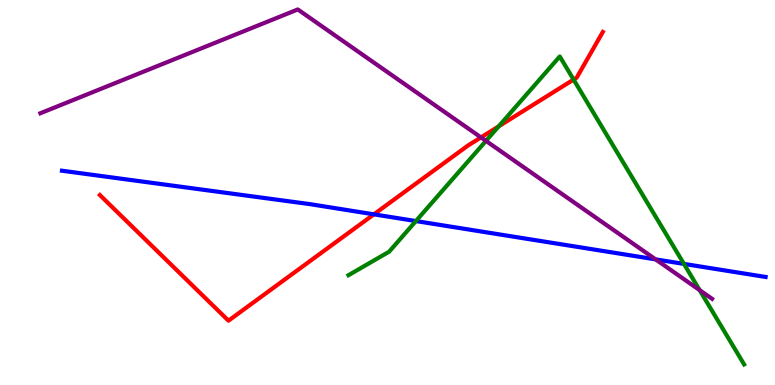[{'lines': ['blue', 'red'], 'intersections': [{'x': 4.82, 'y': 4.43}]}, {'lines': ['green', 'red'], 'intersections': [{'x': 6.43, 'y': 6.72}, {'x': 7.4, 'y': 7.93}]}, {'lines': ['purple', 'red'], 'intersections': [{'x': 6.21, 'y': 6.43}]}, {'lines': ['blue', 'green'], 'intersections': [{'x': 5.37, 'y': 4.26}, {'x': 8.83, 'y': 3.15}]}, {'lines': ['blue', 'purple'], 'intersections': [{'x': 8.46, 'y': 3.26}]}, {'lines': ['green', 'purple'], 'intersections': [{'x': 6.27, 'y': 6.34}, {'x': 9.03, 'y': 2.46}]}]